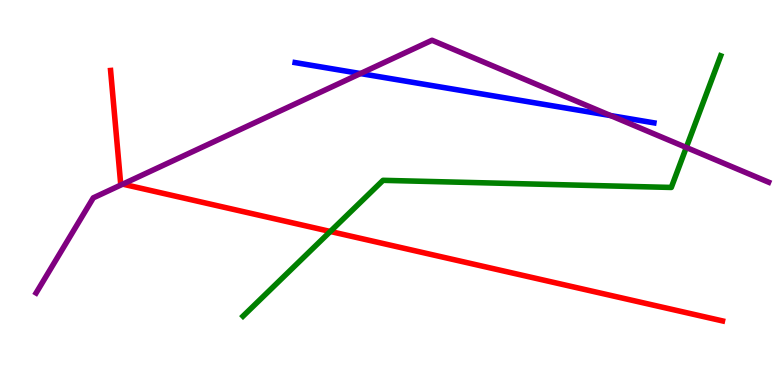[{'lines': ['blue', 'red'], 'intersections': []}, {'lines': ['green', 'red'], 'intersections': [{'x': 4.26, 'y': 3.99}]}, {'lines': ['purple', 'red'], 'intersections': [{'x': 1.58, 'y': 5.22}]}, {'lines': ['blue', 'green'], 'intersections': []}, {'lines': ['blue', 'purple'], 'intersections': [{'x': 4.65, 'y': 8.09}, {'x': 7.88, 'y': 7.0}]}, {'lines': ['green', 'purple'], 'intersections': [{'x': 8.86, 'y': 6.17}]}]